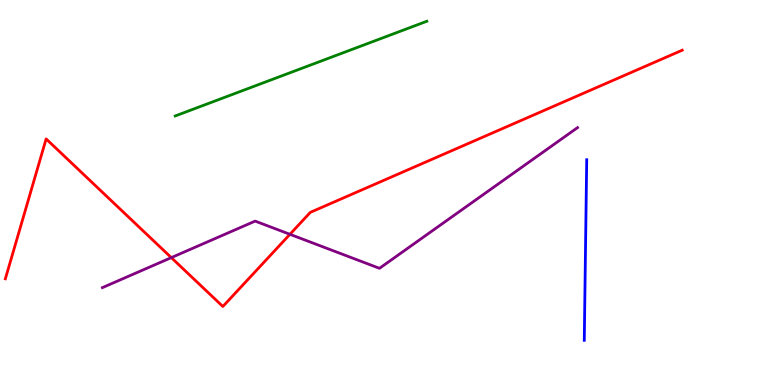[{'lines': ['blue', 'red'], 'intersections': []}, {'lines': ['green', 'red'], 'intersections': []}, {'lines': ['purple', 'red'], 'intersections': [{'x': 2.21, 'y': 3.31}, {'x': 3.74, 'y': 3.91}]}, {'lines': ['blue', 'green'], 'intersections': []}, {'lines': ['blue', 'purple'], 'intersections': []}, {'lines': ['green', 'purple'], 'intersections': []}]